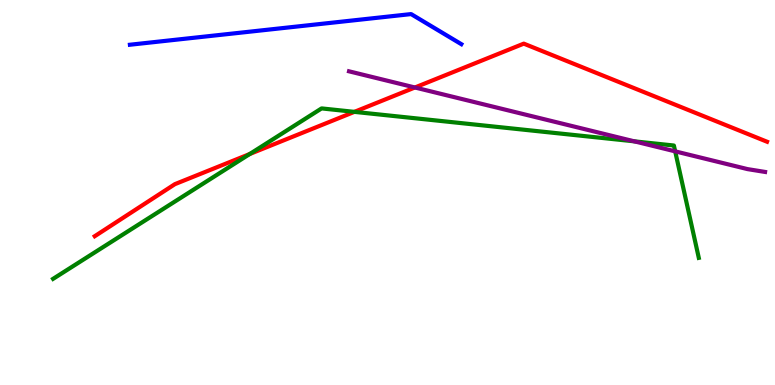[{'lines': ['blue', 'red'], 'intersections': []}, {'lines': ['green', 'red'], 'intersections': [{'x': 3.22, 'y': 6.0}, {'x': 4.57, 'y': 7.09}]}, {'lines': ['purple', 'red'], 'intersections': [{'x': 5.35, 'y': 7.73}]}, {'lines': ['blue', 'green'], 'intersections': []}, {'lines': ['blue', 'purple'], 'intersections': []}, {'lines': ['green', 'purple'], 'intersections': [{'x': 8.19, 'y': 6.33}, {'x': 8.71, 'y': 6.07}]}]